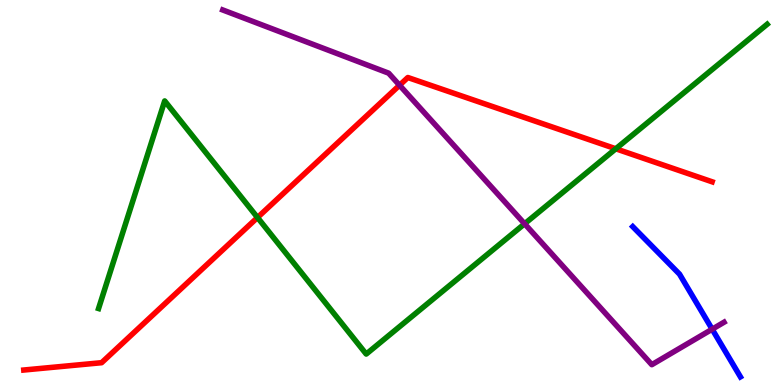[{'lines': ['blue', 'red'], 'intersections': []}, {'lines': ['green', 'red'], 'intersections': [{'x': 3.32, 'y': 4.35}, {'x': 7.95, 'y': 6.14}]}, {'lines': ['purple', 'red'], 'intersections': [{'x': 5.16, 'y': 7.79}]}, {'lines': ['blue', 'green'], 'intersections': []}, {'lines': ['blue', 'purple'], 'intersections': [{'x': 9.19, 'y': 1.45}]}, {'lines': ['green', 'purple'], 'intersections': [{'x': 6.77, 'y': 4.19}]}]